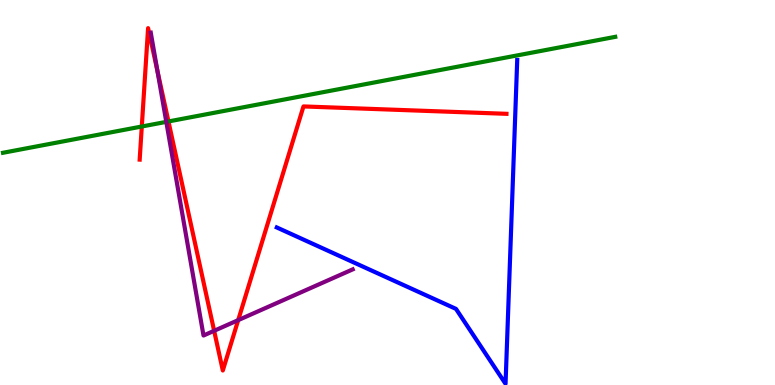[{'lines': ['blue', 'red'], 'intersections': []}, {'lines': ['green', 'red'], 'intersections': [{'x': 1.83, 'y': 6.71}, {'x': 2.17, 'y': 6.85}]}, {'lines': ['purple', 'red'], 'intersections': [{'x': 2.03, 'y': 8.16}, {'x': 2.76, 'y': 1.41}, {'x': 3.07, 'y': 1.68}]}, {'lines': ['blue', 'green'], 'intersections': []}, {'lines': ['blue', 'purple'], 'intersections': []}, {'lines': ['green', 'purple'], 'intersections': [{'x': 2.15, 'y': 6.83}]}]